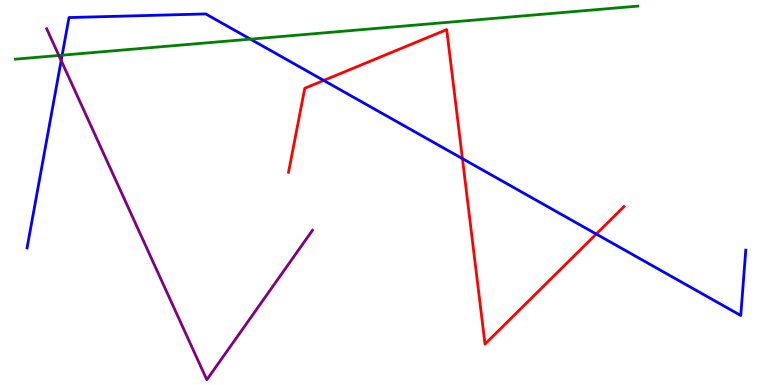[{'lines': ['blue', 'red'], 'intersections': [{'x': 4.18, 'y': 7.91}, {'x': 5.97, 'y': 5.88}, {'x': 7.69, 'y': 3.92}]}, {'lines': ['green', 'red'], 'intersections': []}, {'lines': ['purple', 'red'], 'intersections': []}, {'lines': ['blue', 'green'], 'intersections': [{'x': 0.802, 'y': 8.57}, {'x': 3.23, 'y': 8.98}]}, {'lines': ['blue', 'purple'], 'intersections': [{'x': 0.789, 'y': 8.43}]}, {'lines': ['green', 'purple'], 'intersections': [{'x': 0.759, 'y': 8.56}]}]